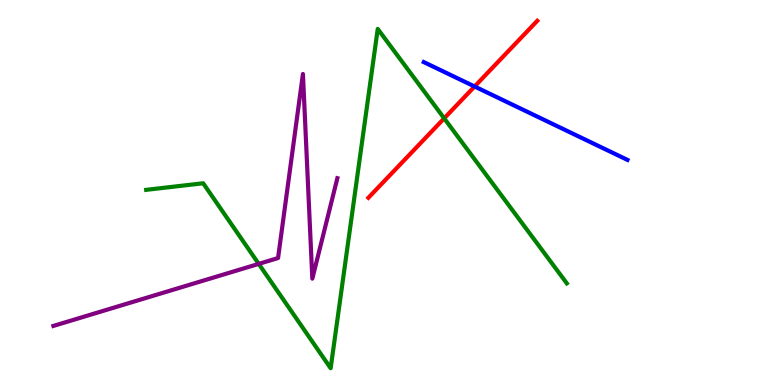[{'lines': ['blue', 'red'], 'intersections': [{'x': 6.12, 'y': 7.75}]}, {'lines': ['green', 'red'], 'intersections': [{'x': 5.73, 'y': 6.93}]}, {'lines': ['purple', 'red'], 'intersections': []}, {'lines': ['blue', 'green'], 'intersections': []}, {'lines': ['blue', 'purple'], 'intersections': []}, {'lines': ['green', 'purple'], 'intersections': [{'x': 3.34, 'y': 3.15}]}]